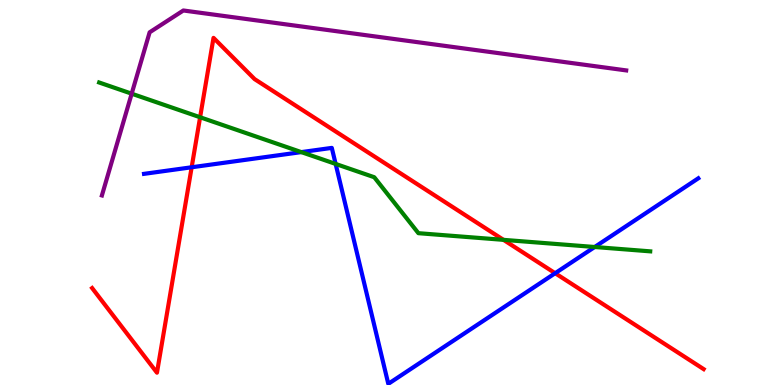[{'lines': ['blue', 'red'], 'intersections': [{'x': 2.47, 'y': 5.66}, {'x': 7.16, 'y': 2.9}]}, {'lines': ['green', 'red'], 'intersections': [{'x': 2.58, 'y': 6.95}, {'x': 6.5, 'y': 3.77}]}, {'lines': ['purple', 'red'], 'intersections': []}, {'lines': ['blue', 'green'], 'intersections': [{'x': 3.89, 'y': 6.05}, {'x': 4.33, 'y': 5.74}, {'x': 7.67, 'y': 3.58}]}, {'lines': ['blue', 'purple'], 'intersections': []}, {'lines': ['green', 'purple'], 'intersections': [{'x': 1.7, 'y': 7.57}]}]